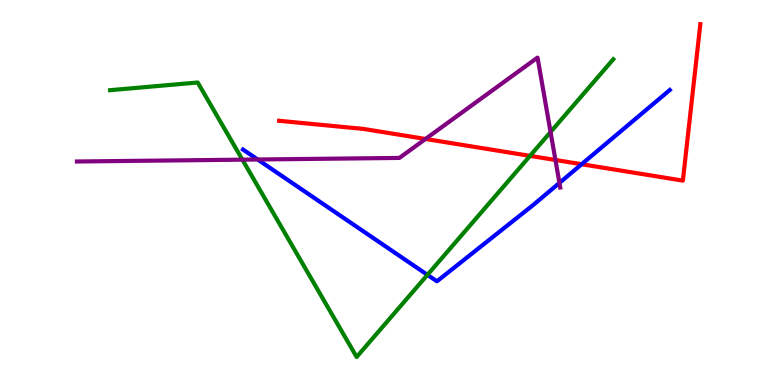[{'lines': ['blue', 'red'], 'intersections': [{'x': 7.5, 'y': 5.73}]}, {'lines': ['green', 'red'], 'intersections': [{'x': 6.84, 'y': 5.95}]}, {'lines': ['purple', 'red'], 'intersections': [{'x': 5.49, 'y': 6.39}, {'x': 7.17, 'y': 5.84}]}, {'lines': ['blue', 'green'], 'intersections': [{'x': 5.52, 'y': 2.86}]}, {'lines': ['blue', 'purple'], 'intersections': [{'x': 3.32, 'y': 5.86}, {'x': 7.22, 'y': 5.25}]}, {'lines': ['green', 'purple'], 'intersections': [{'x': 3.13, 'y': 5.85}, {'x': 7.1, 'y': 6.57}]}]